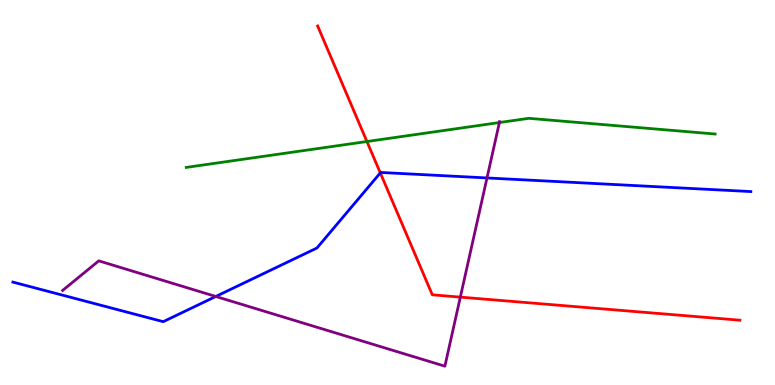[{'lines': ['blue', 'red'], 'intersections': [{'x': 4.91, 'y': 5.51}]}, {'lines': ['green', 'red'], 'intersections': [{'x': 4.73, 'y': 6.32}]}, {'lines': ['purple', 'red'], 'intersections': [{'x': 5.94, 'y': 2.28}]}, {'lines': ['blue', 'green'], 'intersections': []}, {'lines': ['blue', 'purple'], 'intersections': [{'x': 2.78, 'y': 2.3}, {'x': 6.28, 'y': 5.38}]}, {'lines': ['green', 'purple'], 'intersections': [{'x': 6.44, 'y': 6.82}]}]